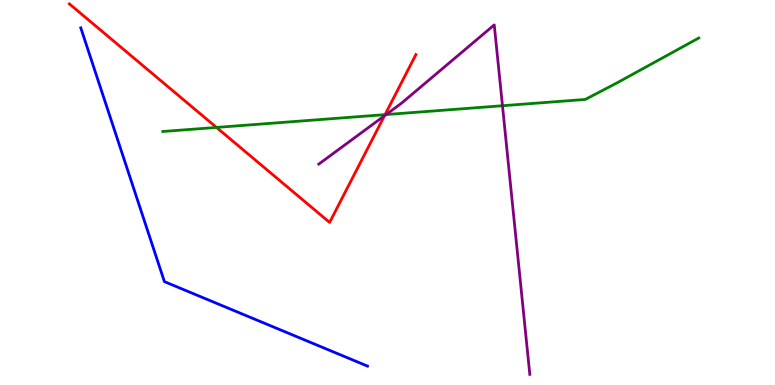[{'lines': ['blue', 'red'], 'intersections': []}, {'lines': ['green', 'red'], 'intersections': [{'x': 2.79, 'y': 6.69}, {'x': 4.97, 'y': 7.02}]}, {'lines': ['purple', 'red'], 'intersections': [{'x': 4.96, 'y': 6.99}]}, {'lines': ['blue', 'green'], 'intersections': []}, {'lines': ['blue', 'purple'], 'intersections': []}, {'lines': ['green', 'purple'], 'intersections': [{'x': 4.98, 'y': 7.02}, {'x': 6.48, 'y': 7.25}]}]